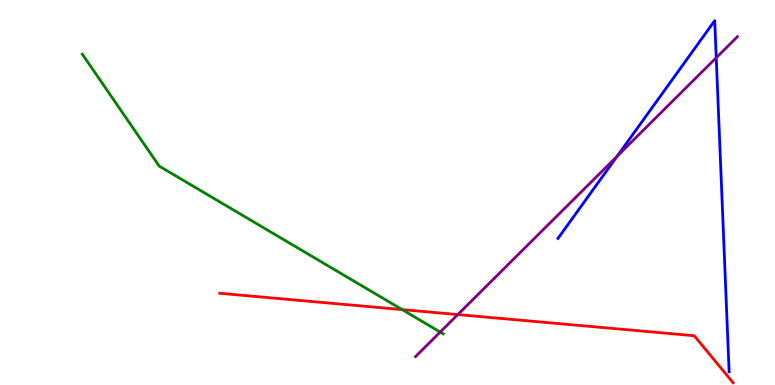[{'lines': ['blue', 'red'], 'intersections': []}, {'lines': ['green', 'red'], 'intersections': [{'x': 5.19, 'y': 1.96}]}, {'lines': ['purple', 'red'], 'intersections': [{'x': 5.91, 'y': 1.83}]}, {'lines': ['blue', 'green'], 'intersections': []}, {'lines': ['blue', 'purple'], 'intersections': [{'x': 7.96, 'y': 5.94}, {'x': 9.24, 'y': 8.5}]}, {'lines': ['green', 'purple'], 'intersections': [{'x': 5.68, 'y': 1.38}]}]